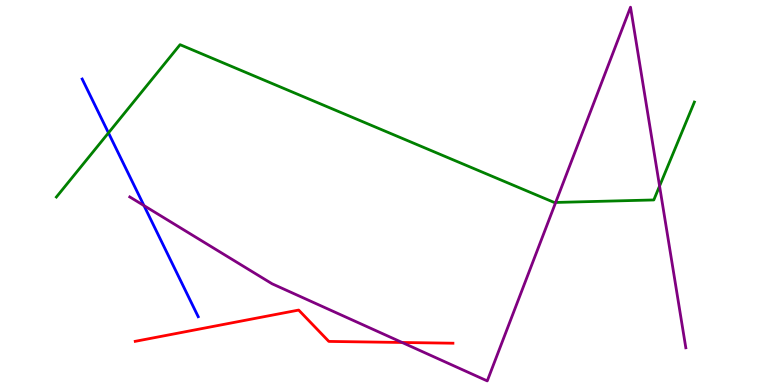[{'lines': ['blue', 'red'], 'intersections': []}, {'lines': ['green', 'red'], 'intersections': []}, {'lines': ['purple', 'red'], 'intersections': [{'x': 5.19, 'y': 1.1}]}, {'lines': ['blue', 'green'], 'intersections': [{'x': 1.4, 'y': 6.55}]}, {'lines': ['blue', 'purple'], 'intersections': [{'x': 1.86, 'y': 4.66}]}, {'lines': ['green', 'purple'], 'intersections': [{'x': 7.17, 'y': 4.74}, {'x': 8.51, 'y': 5.17}]}]